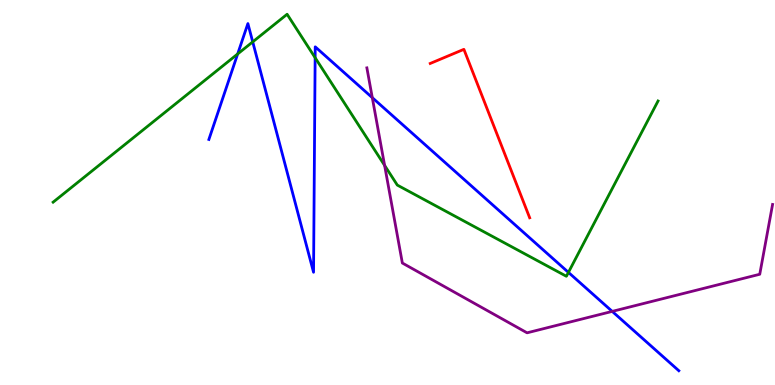[{'lines': ['blue', 'red'], 'intersections': []}, {'lines': ['green', 'red'], 'intersections': []}, {'lines': ['purple', 'red'], 'intersections': []}, {'lines': ['blue', 'green'], 'intersections': [{'x': 3.07, 'y': 8.6}, {'x': 3.26, 'y': 8.91}, {'x': 4.07, 'y': 8.5}, {'x': 7.33, 'y': 2.93}]}, {'lines': ['blue', 'purple'], 'intersections': [{'x': 4.8, 'y': 7.46}, {'x': 7.9, 'y': 1.91}]}, {'lines': ['green', 'purple'], 'intersections': [{'x': 4.96, 'y': 5.7}]}]